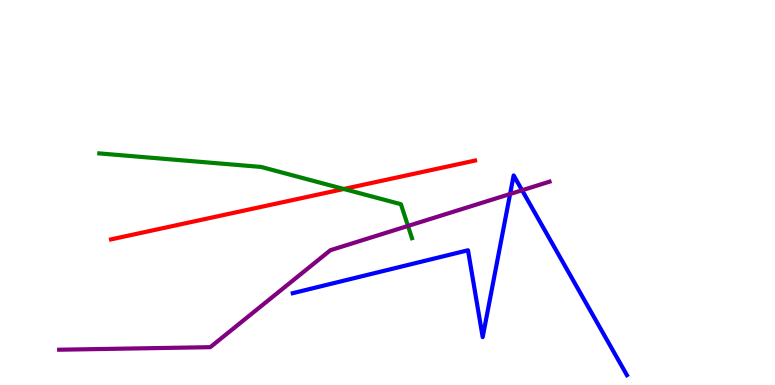[{'lines': ['blue', 'red'], 'intersections': []}, {'lines': ['green', 'red'], 'intersections': [{'x': 4.44, 'y': 5.09}]}, {'lines': ['purple', 'red'], 'intersections': []}, {'lines': ['blue', 'green'], 'intersections': []}, {'lines': ['blue', 'purple'], 'intersections': [{'x': 6.58, 'y': 4.96}, {'x': 6.74, 'y': 5.06}]}, {'lines': ['green', 'purple'], 'intersections': [{'x': 5.26, 'y': 4.13}]}]